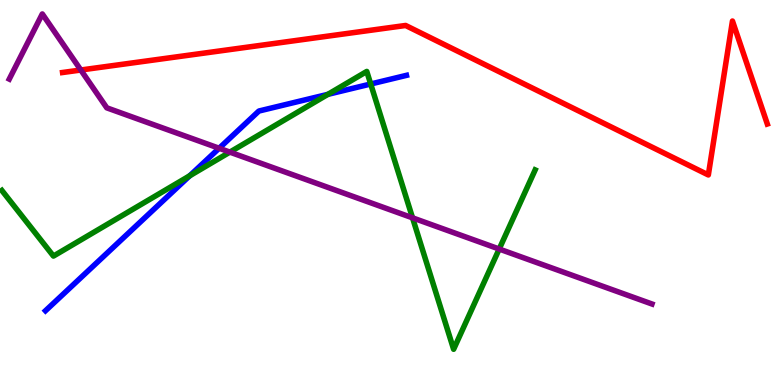[{'lines': ['blue', 'red'], 'intersections': []}, {'lines': ['green', 'red'], 'intersections': []}, {'lines': ['purple', 'red'], 'intersections': [{'x': 1.04, 'y': 8.18}]}, {'lines': ['blue', 'green'], 'intersections': [{'x': 2.45, 'y': 5.43}, {'x': 4.23, 'y': 7.55}, {'x': 4.78, 'y': 7.82}]}, {'lines': ['blue', 'purple'], 'intersections': [{'x': 2.83, 'y': 6.15}]}, {'lines': ['green', 'purple'], 'intersections': [{'x': 2.97, 'y': 6.05}, {'x': 5.32, 'y': 4.34}, {'x': 6.44, 'y': 3.53}]}]